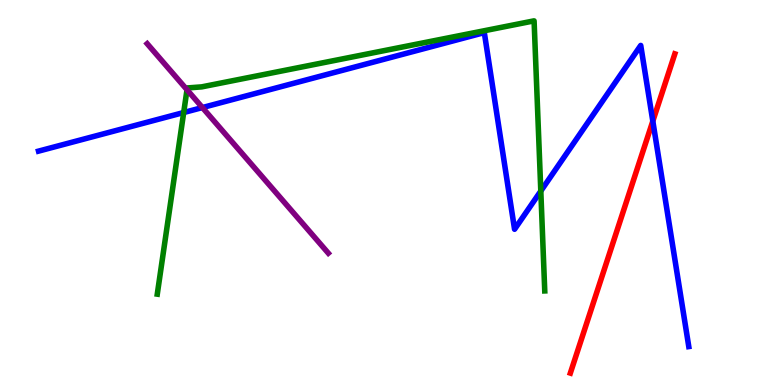[{'lines': ['blue', 'red'], 'intersections': [{'x': 8.42, 'y': 6.85}]}, {'lines': ['green', 'red'], 'intersections': []}, {'lines': ['purple', 'red'], 'intersections': []}, {'lines': ['blue', 'green'], 'intersections': [{'x': 2.37, 'y': 7.08}, {'x': 6.98, 'y': 5.04}]}, {'lines': ['blue', 'purple'], 'intersections': [{'x': 2.61, 'y': 7.21}]}, {'lines': ['green', 'purple'], 'intersections': [{'x': 2.41, 'y': 7.67}]}]